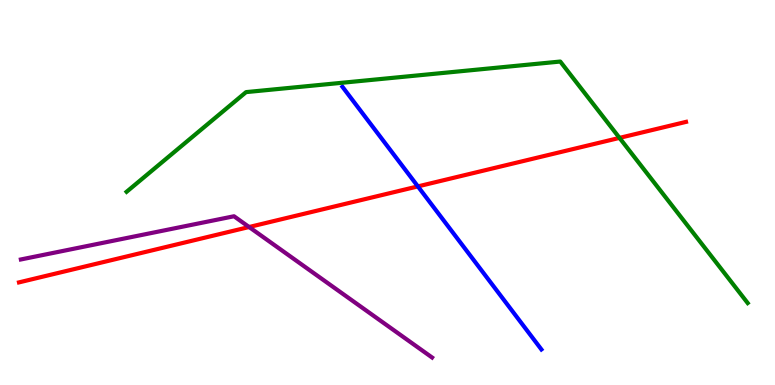[{'lines': ['blue', 'red'], 'intersections': [{'x': 5.39, 'y': 5.16}]}, {'lines': ['green', 'red'], 'intersections': [{'x': 7.99, 'y': 6.42}]}, {'lines': ['purple', 'red'], 'intersections': [{'x': 3.21, 'y': 4.1}]}, {'lines': ['blue', 'green'], 'intersections': []}, {'lines': ['blue', 'purple'], 'intersections': []}, {'lines': ['green', 'purple'], 'intersections': []}]